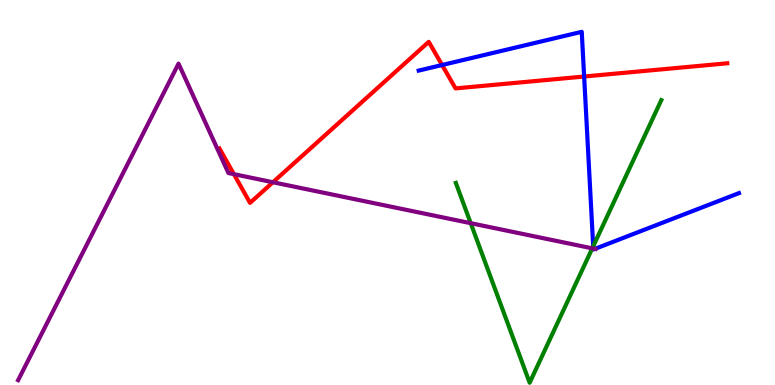[{'lines': ['blue', 'red'], 'intersections': [{'x': 5.7, 'y': 8.31}, {'x': 7.54, 'y': 8.01}]}, {'lines': ['green', 'red'], 'intersections': []}, {'lines': ['purple', 'red'], 'intersections': [{'x': 3.02, 'y': 5.48}, {'x': 3.52, 'y': 5.27}]}, {'lines': ['blue', 'green'], 'intersections': [{'x': 7.65, 'y': 3.6}]}, {'lines': ['blue', 'purple'], 'intersections': [{'x': 7.66, 'y': 3.54}, {'x': 7.68, 'y': 3.54}]}, {'lines': ['green', 'purple'], 'intersections': [{'x': 6.07, 'y': 4.2}, {'x': 7.64, 'y': 3.55}]}]